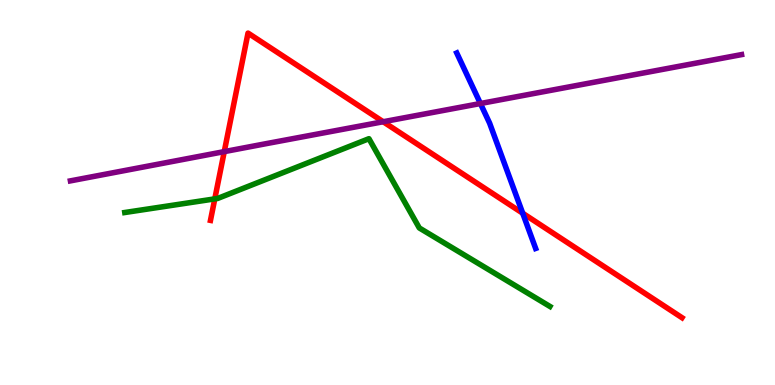[{'lines': ['blue', 'red'], 'intersections': [{'x': 6.74, 'y': 4.46}]}, {'lines': ['green', 'red'], 'intersections': [{'x': 2.77, 'y': 4.83}]}, {'lines': ['purple', 'red'], 'intersections': [{'x': 2.89, 'y': 6.06}, {'x': 4.94, 'y': 6.84}]}, {'lines': ['blue', 'green'], 'intersections': []}, {'lines': ['blue', 'purple'], 'intersections': [{'x': 6.2, 'y': 7.31}]}, {'lines': ['green', 'purple'], 'intersections': []}]